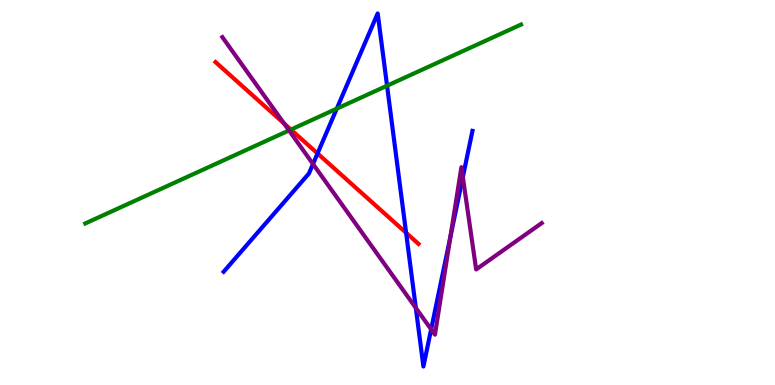[{'lines': ['blue', 'red'], 'intersections': [{'x': 4.1, 'y': 6.01}, {'x': 5.24, 'y': 3.95}]}, {'lines': ['green', 'red'], 'intersections': [{'x': 3.75, 'y': 6.63}]}, {'lines': ['purple', 'red'], 'intersections': [{'x': 3.66, 'y': 6.79}]}, {'lines': ['blue', 'green'], 'intersections': [{'x': 4.35, 'y': 7.18}, {'x': 4.99, 'y': 7.77}]}, {'lines': ['blue', 'purple'], 'intersections': [{'x': 4.04, 'y': 5.74}, {'x': 5.37, 'y': 2.0}, {'x': 5.56, 'y': 1.45}, {'x': 5.81, 'y': 3.85}, {'x': 5.97, 'y': 5.4}]}, {'lines': ['green', 'purple'], 'intersections': [{'x': 3.73, 'y': 6.61}]}]